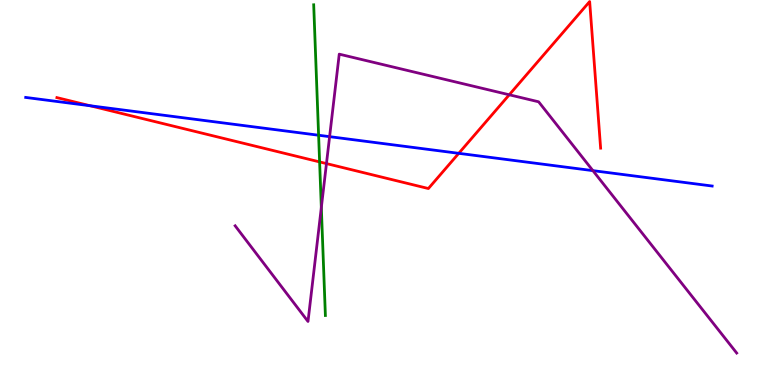[{'lines': ['blue', 'red'], 'intersections': [{'x': 1.16, 'y': 7.25}, {'x': 5.92, 'y': 6.02}]}, {'lines': ['green', 'red'], 'intersections': [{'x': 4.12, 'y': 5.79}]}, {'lines': ['purple', 'red'], 'intersections': [{'x': 4.21, 'y': 5.75}, {'x': 6.57, 'y': 7.54}]}, {'lines': ['blue', 'green'], 'intersections': [{'x': 4.11, 'y': 6.49}]}, {'lines': ['blue', 'purple'], 'intersections': [{'x': 4.25, 'y': 6.45}, {'x': 7.65, 'y': 5.57}]}, {'lines': ['green', 'purple'], 'intersections': [{'x': 4.15, 'y': 4.61}]}]